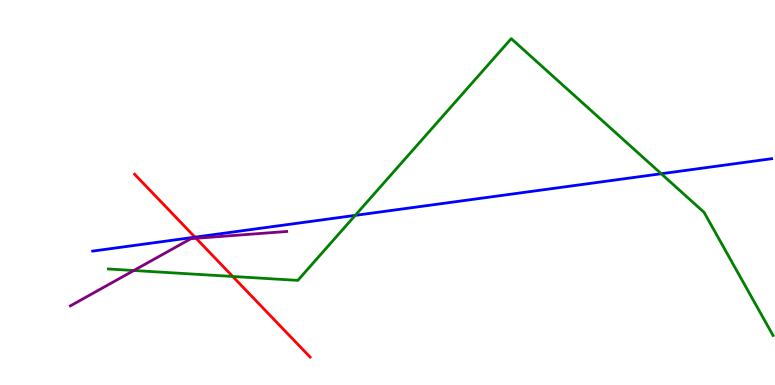[{'lines': ['blue', 'red'], 'intersections': [{'x': 2.52, 'y': 3.84}]}, {'lines': ['green', 'red'], 'intersections': [{'x': 3.0, 'y': 2.82}]}, {'lines': ['purple', 'red'], 'intersections': [{'x': 2.53, 'y': 3.81}]}, {'lines': ['blue', 'green'], 'intersections': [{'x': 4.58, 'y': 4.41}, {'x': 8.53, 'y': 5.49}]}, {'lines': ['blue', 'purple'], 'intersections': []}, {'lines': ['green', 'purple'], 'intersections': [{'x': 1.73, 'y': 2.97}]}]